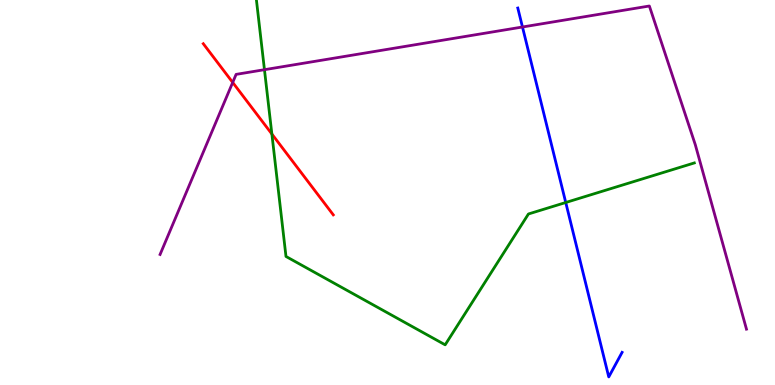[{'lines': ['blue', 'red'], 'intersections': []}, {'lines': ['green', 'red'], 'intersections': [{'x': 3.51, 'y': 6.52}]}, {'lines': ['purple', 'red'], 'intersections': [{'x': 3.0, 'y': 7.86}]}, {'lines': ['blue', 'green'], 'intersections': [{'x': 7.3, 'y': 4.74}]}, {'lines': ['blue', 'purple'], 'intersections': [{'x': 6.74, 'y': 9.3}]}, {'lines': ['green', 'purple'], 'intersections': [{'x': 3.41, 'y': 8.19}]}]